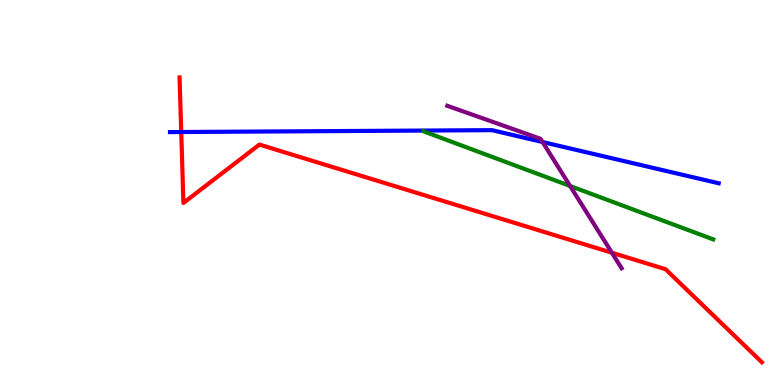[{'lines': ['blue', 'red'], 'intersections': [{'x': 2.34, 'y': 6.57}]}, {'lines': ['green', 'red'], 'intersections': []}, {'lines': ['purple', 'red'], 'intersections': [{'x': 7.9, 'y': 3.44}]}, {'lines': ['blue', 'green'], 'intersections': []}, {'lines': ['blue', 'purple'], 'intersections': [{'x': 7.0, 'y': 6.31}]}, {'lines': ['green', 'purple'], 'intersections': [{'x': 7.36, 'y': 5.17}]}]